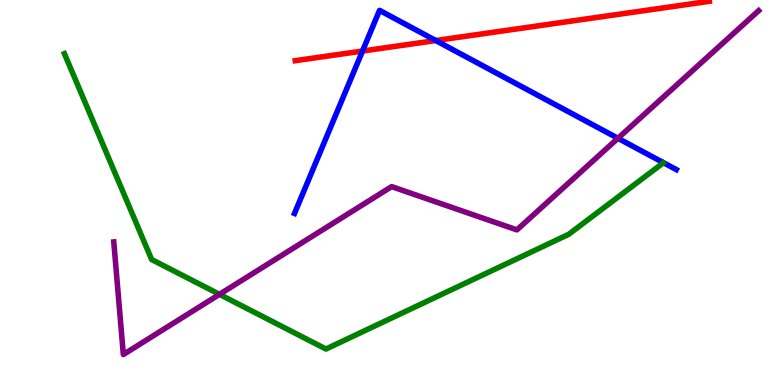[{'lines': ['blue', 'red'], 'intersections': [{'x': 4.68, 'y': 8.67}, {'x': 5.62, 'y': 8.95}]}, {'lines': ['green', 'red'], 'intersections': []}, {'lines': ['purple', 'red'], 'intersections': []}, {'lines': ['blue', 'green'], 'intersections': []}, {'lines': ['blue', 'purple'], 'intersections': [{'x': 7.97, 'y': 6.41}]}, {'lines': ['green', 'purple'], 'intersections': [{'x': 2.83, 'y': 2.35}]}]